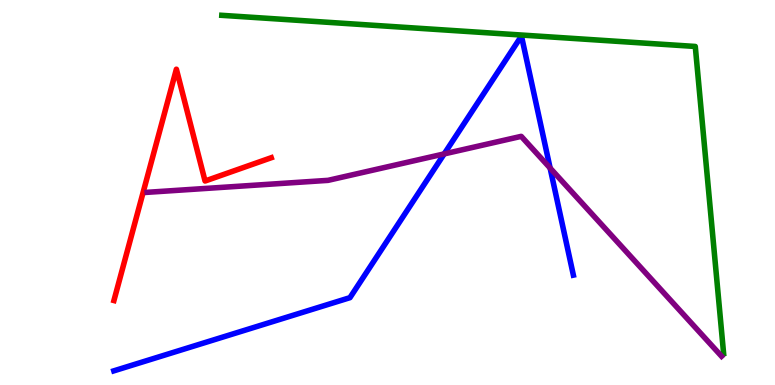[{'lines': ['blue', 'red'], 'intersections': []}, {'lines': ['green', 'red'], 'intersections': []}, {'lines': ['purple', 'red'], 'intersections': []}, {'lines': ['blue', 'green'], 'intersections': []}, {'lines': ['blue', 'purple'], 'intersections': [{'x': 5.73, 'y': 6.0}, {'x': 7.1, 'y': 5.63}]}, {'lines': ['green', 'purple'], 'intersections': []}]